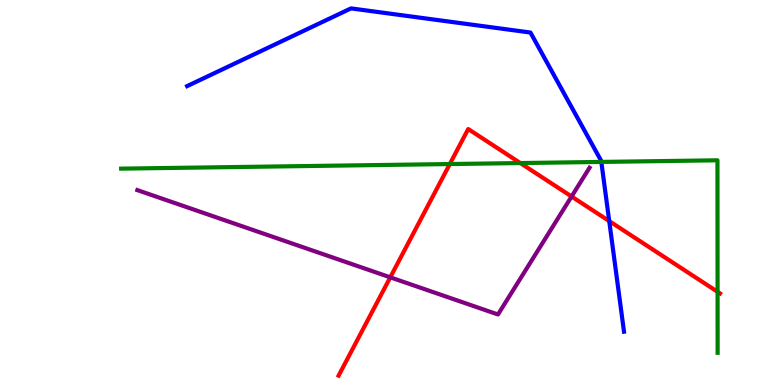[{'lines': ['blue', 'red'], 'intersections': [{'x': 7.86, 'y': 4.26}]}, {'lines': ['green', 'red'], 'intersections': [{'x': 5.8, 'y': 5.74}, {'x': 6.71, 'y': 5.76}, {'x': 9.26, 'y': 2.42}]}, {'lines': ['purple', 'red'], 'intersections': [{'x': 5.04, 'y': 2.8}, {'x': 7.38, 'y': 4.9}]}, {'lines': ['blue', 'green'], 'intersections': [{'x': 7.76, 'y': 5.79}]}, {'lines': ['blue', 'purple'], 'intersections': []}, {'lines': ['green', 'purple'], 'intersections': []}]